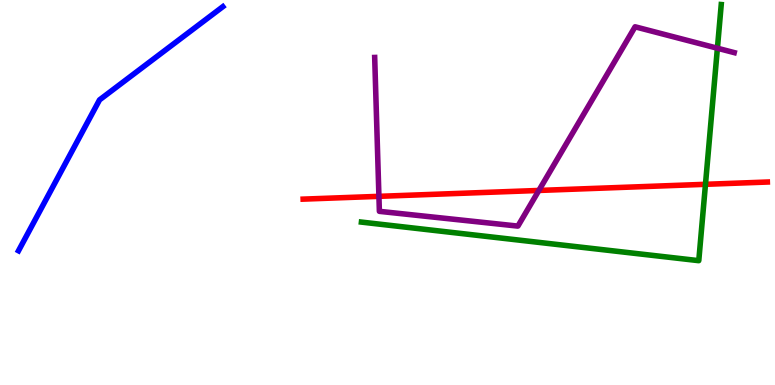[{'lines': ['blue', 'red'], 'intersections': []}, {'lines': ['green', 'red'], 'intersections': [{'x': 9.1, 'y': 5.21}]}, {'lines': ['purple', 'red'], 'intersections': [{'x': 4.89, 'y': 4.9}, {'x': 6.95, 'y': 5.05}]}, {'lines': ['blue', 'green'], 'intersections': []}, {'lines': ['blue', 'purple'], 'intersections': []}, {'lines': ['green', 'purple'], 'intersections': [{'x': 9.26, 'y': 8.75}]}]